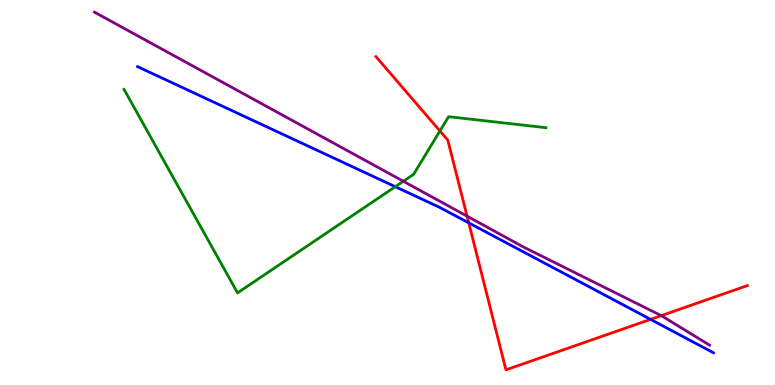[{'lines': ['blue', 'red'], 'intersections': [{'x': 6.05, 'y': 4.21}, {'x': 8.39, 'y': 1.7}]}, {'lines': ['green', 'red'], 'intersections': [{'x': 5.68, 'y': 6.6}]}, {'lines': ['purple', 'red'], 'intersections': [{'x': 6.03, 'y': 4.39}, {'x': 8.53, 'y': 1.8}]}, {'lines': ['blue', 'green'], 'intersections': [{'x': 5.1, 'y': 5.15}]}, {'lines': ['blue', 'purple'], 'intersections': []}, {'lines': ['green', 'purple'], 'intersections': [{'x': 5.2, 'y': 5.29}]}]